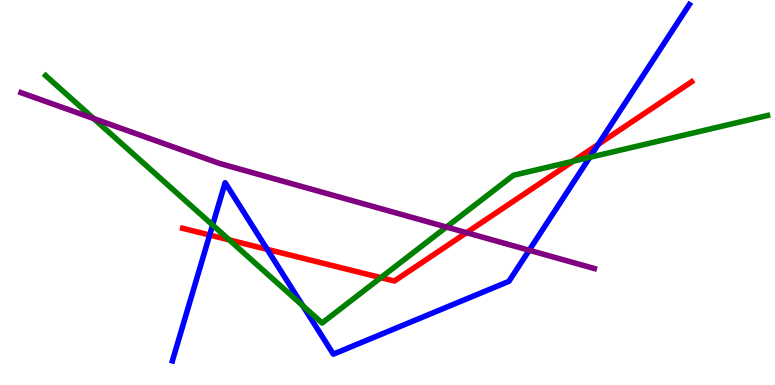[{'lines': ['blue', 'red'], 'intersections': [{'x': 2.71, 'y': 3.9}, {'x': 3.45, 'y': 3.52}, {'x': 7.72, 'y': 6.25}]}, {'lines': ['green', 'red'], 'intersections': [{'x': 2.96, 'y': 3.77}, {'x': 4.91, 'y': 2.79}, {'x': 7.39, 'y': 5.81}]}, {'lines': ['purple', 'red'], 'intersections': [{'x': 6.02, 'y': 3.96}]}, {'lines': ['blue', 'green'], 'intersections': [{'x': 2.74, 'y': 4.16}, {'x': 3.91, 'y': 2.06}, {'x': 7.61, 'y': 5.91}]}, {'lines': ['blue', 'purple'], 'intersections': [{'x': 6.83, 'y': 3.5}]}, {'lines': ['green', 'purple'], 'intersections': [{'x': 1.21, 'y': 6.92}, {'x': 5.76, 'y': 4.1}]}]